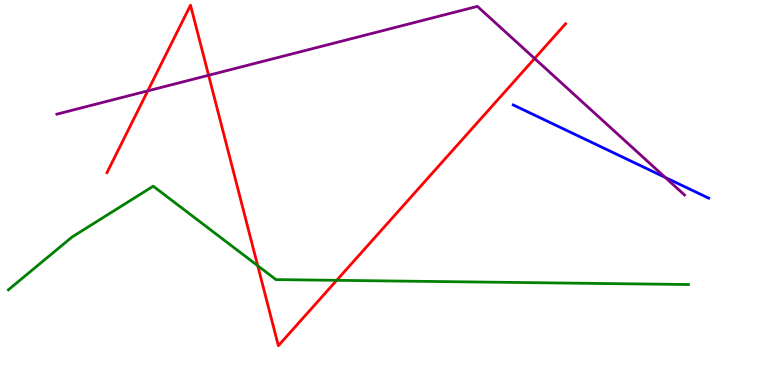[{'lines': ['blue', 'red'], 'intersections': []}, {'lines': ['green', 'red'], 'intersections': [{'x': 3.33, 'y': 3.1}, {'x': 4.34, 'y': 2.72}]}, {'lines': ['purple', 'red'], 'intersections': [{'x': 1.91, 'y': 7.64}, {'x': 2.69, 'y': 8.04}, {'x': 6.9, 'y': 8.48}]}, {'lines': ['blue', 'green'], 'intersections': []}, {'lines': ['blue', 'purple'], 'intersections': [{'x': 8.58, 'y': 5.39}]}, {'lines': ['green', 'purple'], 'intersections': []}]